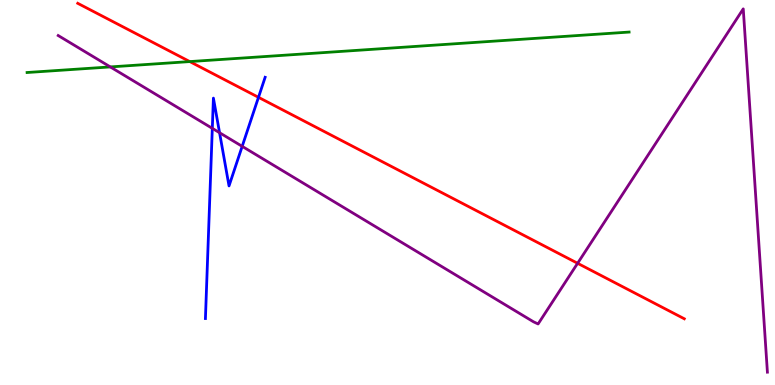[{'lines': ['blue', 'red'], 'intersections': [{'x': 3.34, 'y': 7.47}]}, {'lines': ['green', 'red'], 'intersections': [{'x': 2.45, 'y': 8.4}]}, {'lines': ['purple', 'red'], 'intersections': [{'x': 7.45, 'y': 3.16}]}, {'lines': ['blue', 'green'], 'intersections': []}, {'lines': ['blue', 'purple'], 'intersections': [{'x': 2.74, 'y': 6.67}, {'x': 2.83, 'y': 6.55}, {'x': 3.12, 'y': 6.2}]}, {'lines': ['green', 'purple'], 'intersections': [{'x': 1.42, 'y': 8.26}]}]